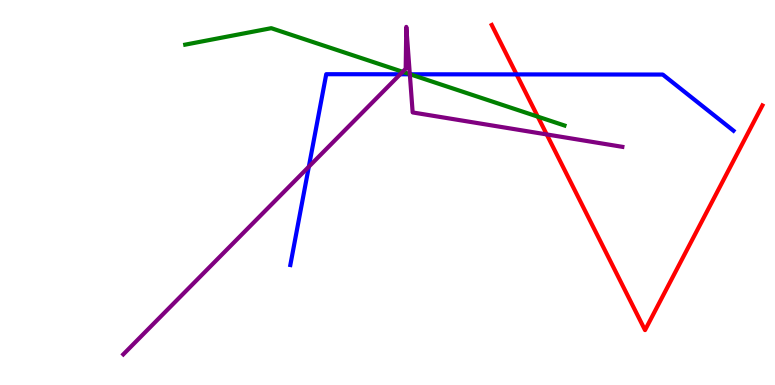[{'lines': ['blue', 'red'], 'intersections': [{'x': 6.67, 'y': 8.07}]}, {'lines': ['green', 'red'], 'intersections': [{'x': 6.94, 'y': 6.97}]}, {'lines': ['purple', 'red'], 'intersections': [{'x': 7.05, 'y': 6.51}]}, {'lines': ['blue', 'green'], 'intersections': [{'x': 5.29, 'y': 8.07}]}, {'lines': ['blue', 'purple'], 'intersections': [{'x': 3.98, 'y': 5.67}, {'x': 5.16, 'y': 8.07}, {'x': 5.29, 'y': 8.07}]}, {'lines': ['green', 'purple'], 'intersections': [{'x': 5.2, 'y': 8.14}, {'x': 5.29, 'y': 8.07}]}]